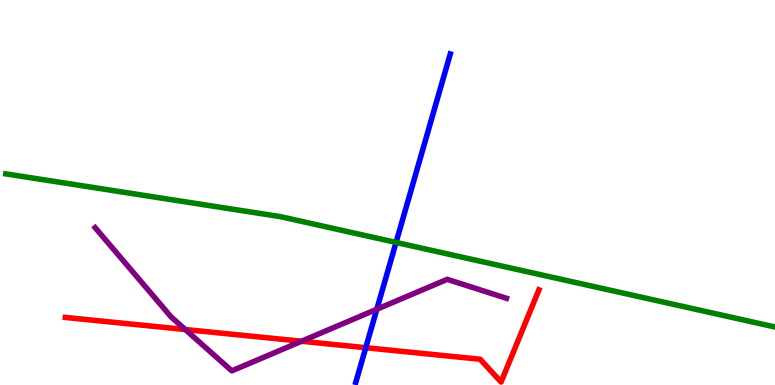[{'lines': ['blue', 'red'], 'intersections': [{'x': 4.72, 'y': 0.968}]}, {'lines': ['green', 'red'], 'intersections': []}, {'lines': ['purple', 'red'], 'intersections': [{'x': 2.39, 'y': 1.44}, {'x': 3.89, 'y': 1.14}]}, {'lines': ['blue', 'green'], 'intersections': [{'x': 5.11, 'y': 3.7}]}, {'lines': ['blue', 'purple'], 'intersections': [{'x': 4.86, 'y': 1.97}]}, {'lines': ['green', 'purple'], 'intersections': []}]